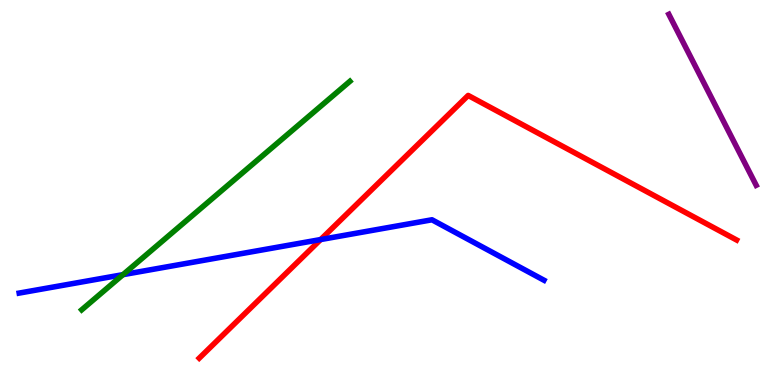[{'lines': ['blue', 'red'], 'intersections': [{'x': 4.14, 'y': 3.78}]}, {'lines': ['green', 'red'], 'intersections': []}, {'lines': ['purple', 'red'], 'intersections': []}, {'lines': ['blue', 'green'], 'intersections': [{'x': 1.59, 'y': 2.87}]}, {'lines': ['blue', 'purple'], 'intersections': []}, {'lines': ['green', 'purple'], 'intersections': []}]